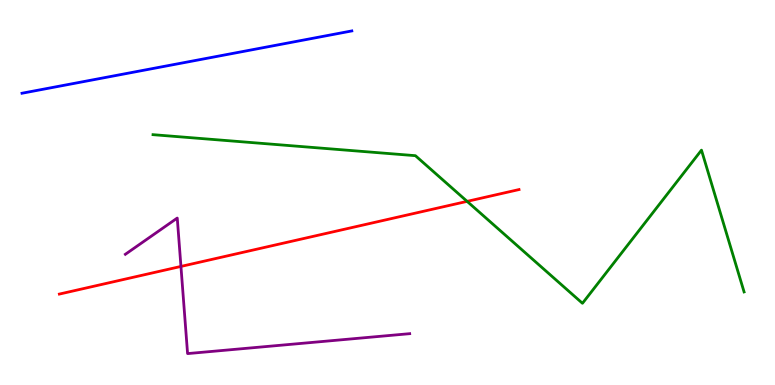[{'lines': ['blue', 'red'], 'intersections': []}, {'lines': ['green', 'red'], 'intersections': [{'x': 6.03, 'y': 4.77}]}, {'lines': ['purple', 'red'], 'intersections': [{'x': 2.33, 'y': 3.08}]}, {'lines': ['blue', 'green'], 'intersections': []}, {'lines': ['blue', 'purple'], 'intersections': []}, {'lines': ['green', 'purple'], 'intersections': []}]